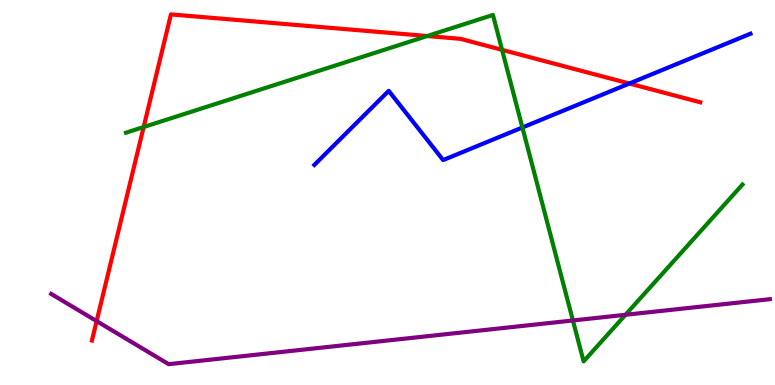[{'lines': ['blue', 'red'], 'intersections': [{'x': 8.12, 'y': 7.83}]}, {'lines': ['green', 'red'], 'intersections': [{'x': 1.85, 'y': 6.7}, {'x': 5.51, 'y': 9.06}, {'x': 6.48, 'y': 8.71}]}, {'lines': ['purple', 'red'], 'intersections': [{'x': 1.25, 'y': 1.66}]}, {'lines': ['blue', 'green'], 'intersections': [{'x': 6.74, 'y': 6.69}]}, {'lines': ['blue', 'purple'], 'intersections': []}, {'lines': ['green', 'purple'], 'intersections': [{'x': 7.39, 'y': 1.68}, {'x': 8.07, 'y': 1.82}]}]